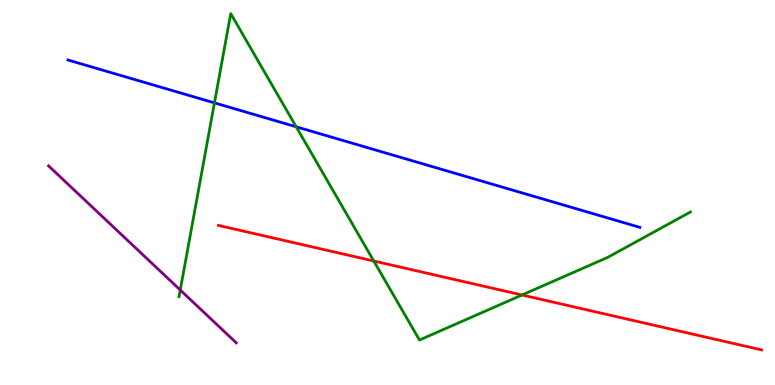[{'lines': ['blue', 'red'], 'intersections': []}, {'lines': ['green', 'red'], 'intersections': [{'x': 4.82, 'y': 3.22}, {'x': 6.74, 'y': 2.34}]}, {'lines': ['purple', 'red'], 'intersections': []}, {'lines': ['blue', 'green'], 'intersections': [{'x': 2.77, 'y': 7.33}, {'x': 3.82, 'y': 6.71}]}, {'lines': ['blue', 'purple'], 'intersections': []}, {'lines': ['green', 'purple'], 'intersections': [{'x': 2.33, 'y': 2.47}]}]